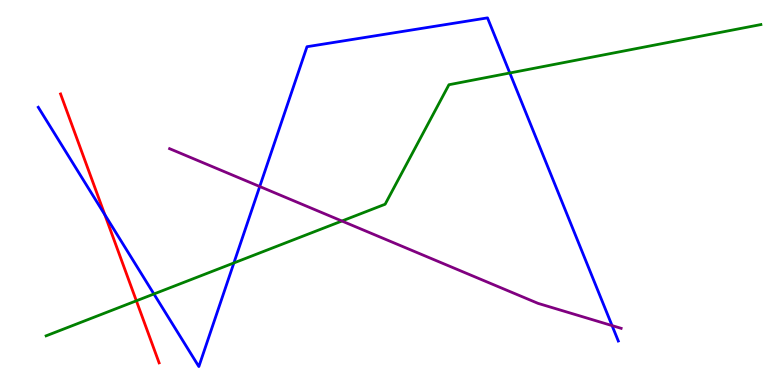[{'lines': ['blue', 'red'], 'intersections': [{'x': 1.35, 'y': 4.42}]}, {'lines': ['green', 'red'], 'intersections': [{'x': 1.76, 'y': 2.19}]}, {'lines': ['purple', 'red'], 'intersections': []}, {'lines': ['blue', 'green'], 'intersections': [{'x': 1.99, 'y': 2.36}, {'x': 3.02, 'y': 3.17}, {'x': 6.58, 'y': 8.1}]}, {'lines': ['blue', 'purple'], 'intersections': [{'x': 3.35, 'y': 5.16}, {'x': 7.9, 'y': 1.54}]}, {'lines': ['green', 'purple'], 'intersections': [{'x': 4.41, 'y': 4.26}]}]